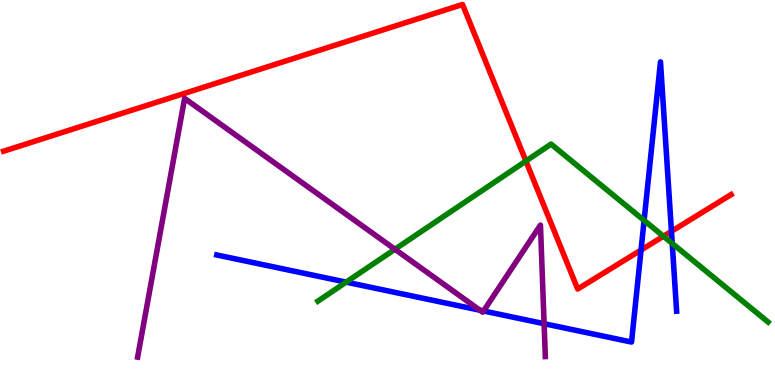[{'lines': ['blue', 'red'], 'intersections': [{'x': 8.27, 'y': 3.51}, {'x': 8.66, 'y': 3.99}]}, {'lines': ['green', 'red'], 'intersections': [{'x': 6.79, 'y': 5.82}, {'x': 8.56, 'y': 3.86}]}, {'lines': ['purple', 'red'], 'intersections': []}, {'lines': ['blue', 'green'], 'intersections': [{'x': 4.47, 'y': 2.67}, {'x': 8.31, 'y': 4.28}, {'x': 8.67, 'y': 3.68}]}, {'lines': ['blue', 'purple'], 'intersections': [{'x': 6.19, 'y': 1.94}, {'x': 6.24, 'y': 1.92}, {'x': 7.02, 'y': 1.59}]}, {'lines': ['green', 'purple'], 'intersections': [{'x': 5.1, 'y': 3.53}]}]